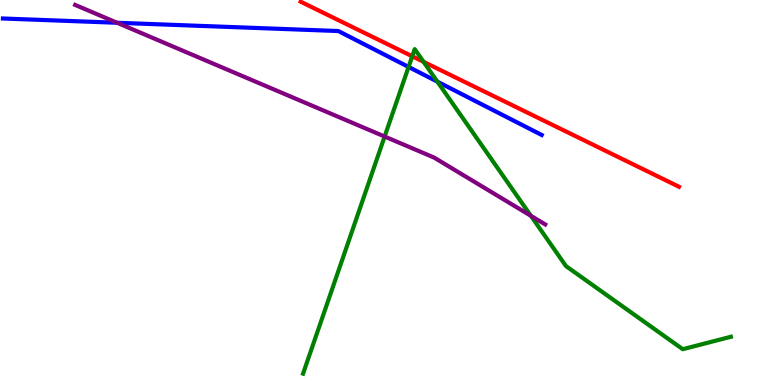[{'lines': ['blue', 'red'], 'intersections': []}, {'lines': ['green', 'red'], 'intersections': [{'x': 5.32, 'y': 8.54}, {'x': 5.47, 'y': 8.39}]}, {'lines': ['purple', 'red'], 'intersections': []}, {'lines': ['blue', 'green'], 'intersections': [{'x': 5.27, 'y': 8.26}, {'x': 5.64, 'y': 7.88}]}, {'lines': ['blue', 'purple'], 'intersections': [{'x': 1.51, 'y': 9.41}]}, {'lines': ['green', 'purple'], 'intersections': [{'x': 4.96, 'y': 6.45}, {'x': 6.85, 'y': 4.39}]}]